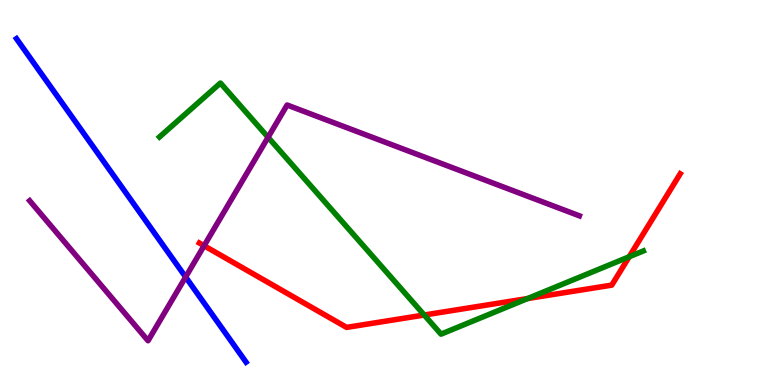[{'lines': ['blue', 'red'], 'intersections': []}, {'lines': ['green', 'red'], 'intersections': [{'x': 5.47, 'y': 1.82}, {'x': 6.81, 'y': 2.25}, {'x': 8.12, 'y': 3.33}]}, {'lines': ['purple', 'red'], 'intersections': [{'x': 2.63, 'y': 3.62}]}, {'lines': ['blue', 'green'], 'intersections': []}, {'lines': ['blue', 'purple'], 'intersections': [{'x': 2.4, 'y': 2.8}]}, {'lines': ['green', 'purple'], 'intersections': [{'x': 3.46, 'y': 6.43}]}]